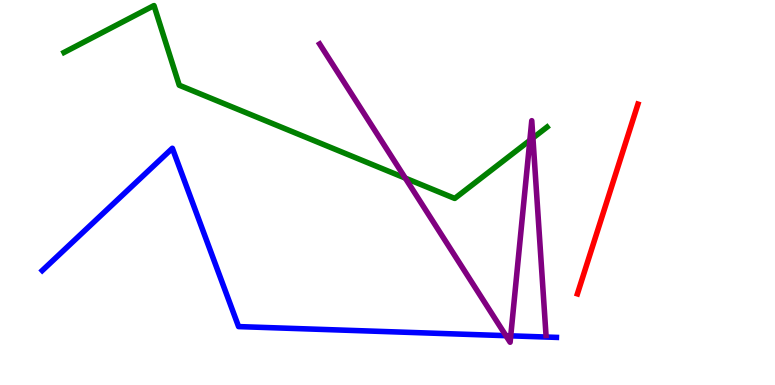[{'lines': ['blue', 'red'], 'intersections': []}, {'lines': ['green', 'red'], 'intersections': []}, {'lines': ['purple', 'red'], 'intersections': []}, {'lines': ['blue', 'green'], 'intersections': []}, {'lines': ['blue', 'purple'], 'intersections': [{'x': 6.53, 'y': 1.28}, {'x': 6.59, 'y': 1.28}]}, {'lines': ['green', 'purple'], 'intersections': [{'x': 5.23, 'y': 5.37}, {'x': 6.84, 'y': 6.35}, {'x': 6.88, 'y': 6.42}]}]